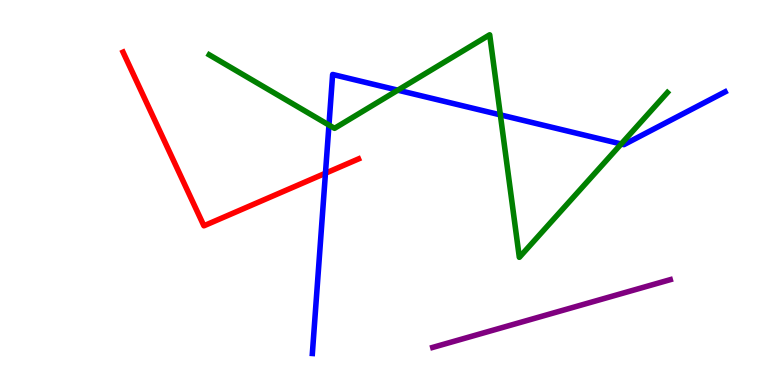[{'lines': ['blue', 'red'], 'intersections': [{'x': 4.2, 'y': 5.5}]}, {'lines': ['green', 'red'], 'intersections': []}, {'lines': ['purple', 'red'], 'intersections': []}, {'lines': ['blue', 'green'], 'intersections': [{'x': 4.24, 'y': 6.75}, {'x': 5.13, 'y': 7.66}, {'x': 6.46, 'y': 7.02}, {'x': 8.02, 'y': 6.26}]}, {'lines': ['blue', 'purple'], 'intersections': []}, {'lines': ['green', 'purple'], 'intersections': []}]